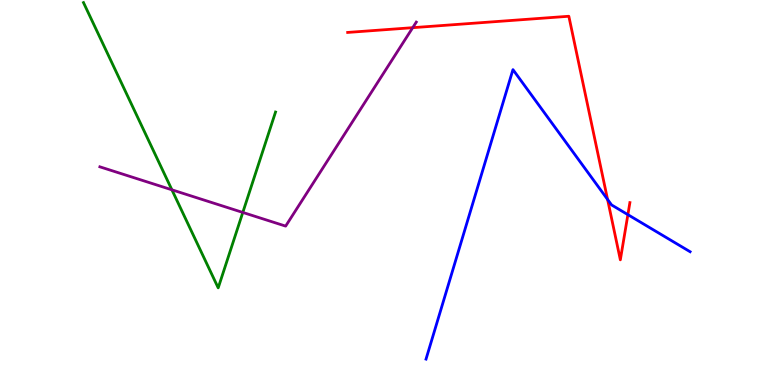[{'lines': ['blue', 'red'], 'intersections': [{'x': 7.84, 'y': 4.82}, {'x': 8.1, 'y': 4.42}]}, {'lines': ['green', 'red'], 'intersections': []}, {'lines': ['purple', 'red'], 'intersections': [{'x': 5.33, 'y': 9.28}]}, {'lines': ['blue', 'green'], 'intersections': []}, {'lines': ['blue', 'purple'], 'intersections': []}, {'lines': ['green', 'purple'], 'intersections': [{'x': 2.22, 'y': 5.07}, {'x': 3.13, 'y': 4.48}]}]